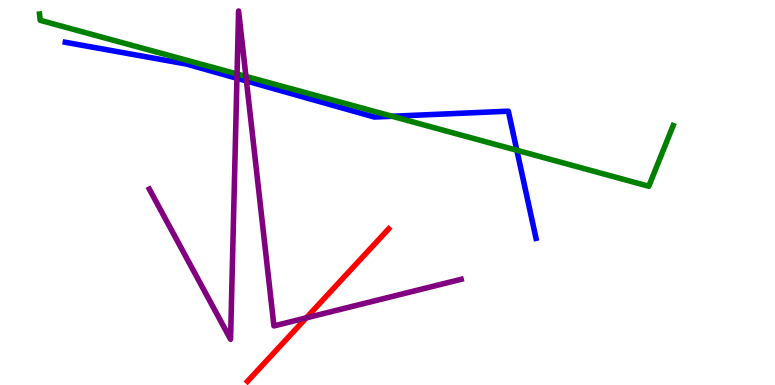[{'lines': ['blue', 'red'], 'intersections': []}, {'lines': ['green', 'red'], 'intersections': []}, {'lines': ['purple', 'red'], 'intersections': [{'x': 3.95, 'y': 1.74}]}, {'lines': ['blue', 'green'], 'intersections': [{'x': 5.06, 'y': 6.98}, {'x': 6.67, 'y': 6.1}]}, {'lines': ['blue', 'purple'], 'intersections': [{'x': 3.06, 'y': 7.97}, {'x': 3.18, 'y': 7.9}]}, {'lines': ['green', 'purple'], 'intersections': [{'x': 3.06, 'y': 8.08}, {'x': 3.17, 'y': 8.02}]}]